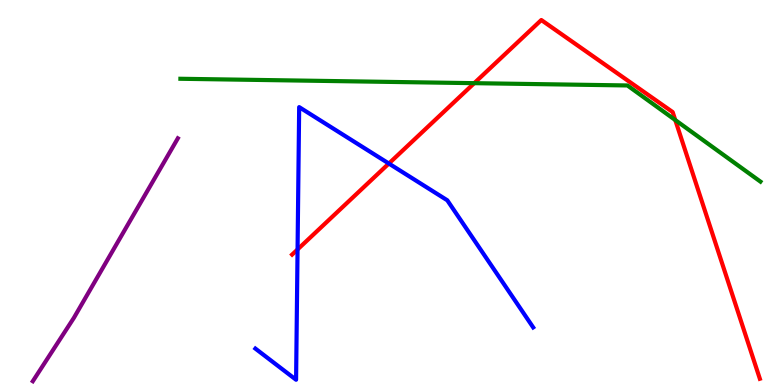[{'lines': ['blue', 'red'], 'intersections': [{'x': 3.84, 'y': 3.52}, {'x': 5.02, 'y': 5.75}]}, {'lines': ['green', 'red'], 'intersections': [{'x': 6.12, 'y': 7.84}, {'x': 8.71, 'y': 6.88}]}, {'lines': ['purple', 'red'], 'intersections': []}, {'lines': ['blue', 'green'], 'intersections': []}, {'lines': ['blue', 'purple'], 'intersections': []}, {'lines': ['green', 'purple'], 'intersections': []}]